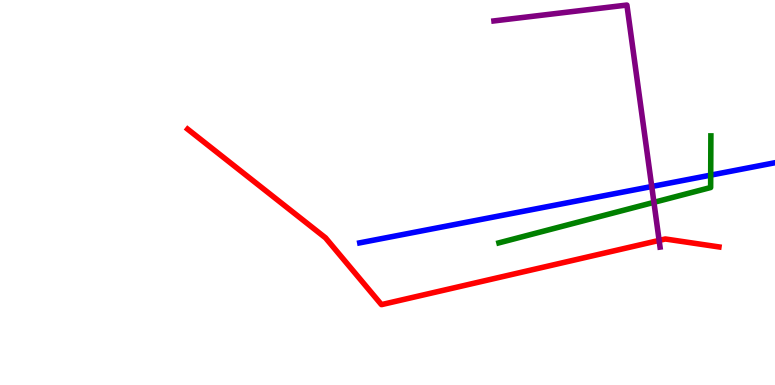[{'lines': ['blue', 'red'], 'intersections': []}, {'lines': ['green', 'red'], 'intersections': []}, {'lines': ['purple', 'red'], 'intersections': [{'x': 8.5, 'y': 3.76}]}, {'lines': ['blue', 'green'], 'intersections': [{'x': 9.17, 'y': 5.45}]}, {'lines': ['blue', 'purple'], 'intersections': [{'x': 8.41, 'y': 5.16}]}, {'lines': ['green', 'purple'], 'intersections': [{'x': 8.44, 'y': 4.74}]}]